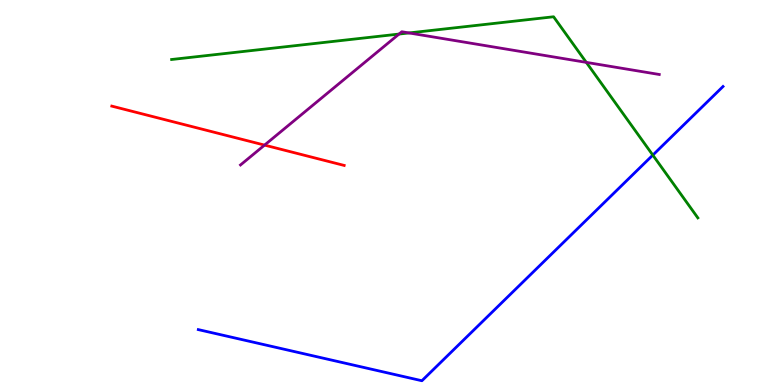[{'lines': ['blue', 'red'], 'intersections': []}, {'lines': ['green', 'red'], 'intersections': []}, {'lines': ['purple', 'red'], 'intersections': [{'x': 3.41, 'y': 6.23}]}, {'lines': ['blue', 'green'], 'intersections': [{'x': 8.42, 'y': 5.97}]}, {'lines': ['blue', 'purple'], 'intersections': []}, {'lines': ['green', 'purple'], 'intersections': [{'x': 5.15, 'y': 9.12}, {'x': 5.28, 'y': 9.14}, {'x': 7.57, 'y': 8.38}]}]